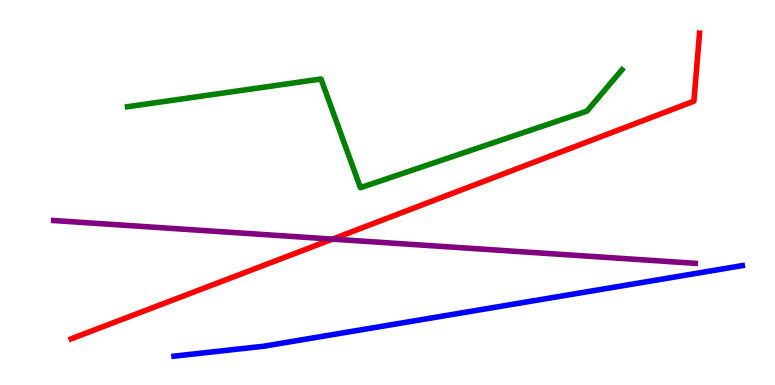[{'lines': ['blue', 'red'], 'intersections': []}, {'lines': ['green', 'red'], 'intersections': []}, {'lines': ['purple', 'red'], 'intersections': [{'x': 4.29, 'y': 3.79}]}, {'lines': ['blue', 'green'], 'intersections': []}, {'lines': ['blue', 'purple'], 'intersections': []}, {'lines': ['green', 'purple'], 'intersections': []}]